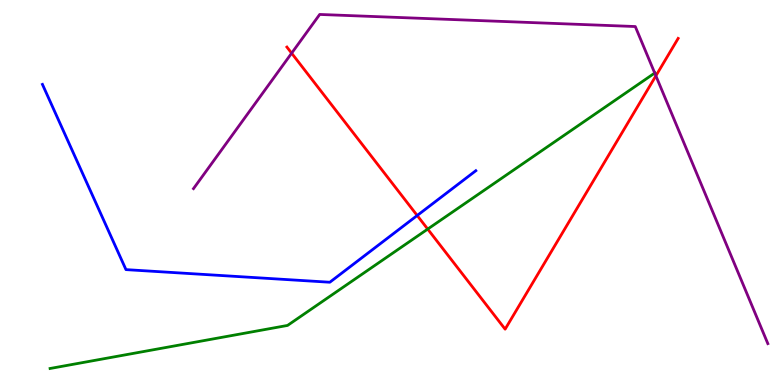[{'lines': ['blue', 'red'], 'intersections': [{'x': 5.38, 'y': 4.4}]}, {'lines': ['green', 'red'], 'intersections': [{'x': 5.52, 'y': 4.05}]}, {'lines': ['purple', 'red'], 'intersections': [{'x': 3.76, 'y': 8.62}, {'x': 8.46, 'y': 8.03}]}, {'lines': ['blue', 'green'], 'intersections': []}, {'lines': ['blue', 'purple'], 'intersections': []}, {'lines': ['green', 'purple'], 'intersections': [{'x': 8.45, 'y': 8.1}]}]